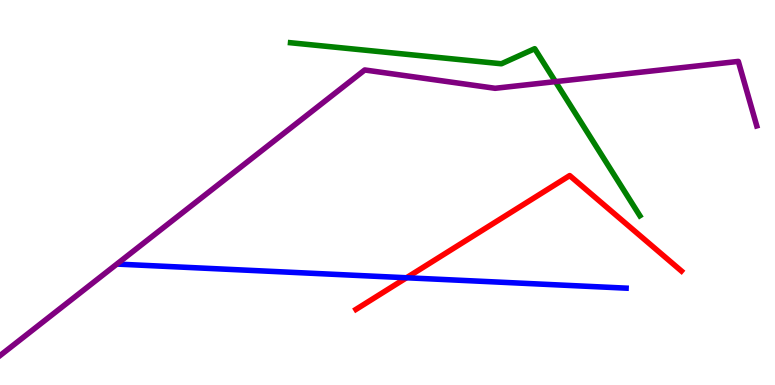[{'lines': ['blue', 'red'], 'intersections': [{'x': 5.25, 'y': 2.79}]}, {'lines': ['green', 'red'], 'intersections': []}, {'lines': ['purple', 'red'], 'intersections': []}, {'lines': ['blue', 'green'], 'intersections': []}, {'lines': ['blue', 'purple'], 'intersections': []}, {'lines': ['green', 'purple'], 'intersections': [{'x': 7.17, 'y': 7.88}]}]